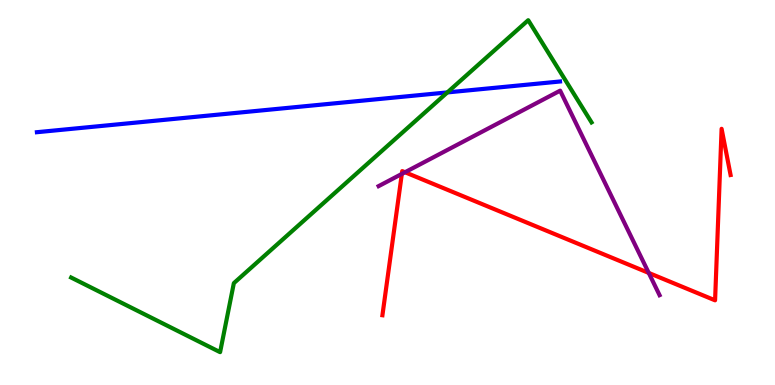[{'lines': ['blue', 'red'], 'intersections': []}, {'lines': ['green', 'red'], 'intersections': []}, {'lines': ['purple', 'red'], 'intersections': [{'x': 5.18, 'y': 5.48}, {'x': 5.23, 'y': 5.53}, {'x': 8.37, 'y': 2.91}]}, {'lines': ['blue', 'green'], 'intersections': [{'x': 5.77, 'y': 7.6}]}, {'lines': ['blue', 'purple'], 'intersections': []}, {'lines': ['green', 'purple'], 'intersections': []}]